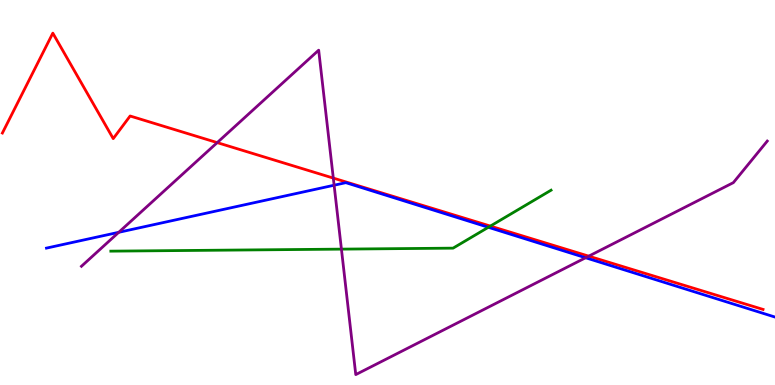[{'lines': ['blue', 'red'], 'intersections': []}, {'lines': ['green', 'red'], 'intersections': [{'x': 6.33, 'y': 4.13}]}, {'lines': ['purple', 'red'], 'intersections': [{'x': 2.8, 'y': 6.3}, {'x': 4.3, 'y': 5.37}, {'x': 7.6, 'y': 3.35}]}, {'lines': ['blue', 'green'], 'intersections': [{'x': 6.3, 'y': 4.1}]}, {'lines': ['blue', 'purple'], 'intersections': [{'x': 1.53, 'y': 3.97}, {'x': 4.31, 'y': 5.19}, {'x': 7.56, 'y': 3.31}]}, {'lines': ['green', 'purple'], 'intersections': [{'x': 4.41, 'y': 3.53}]}]